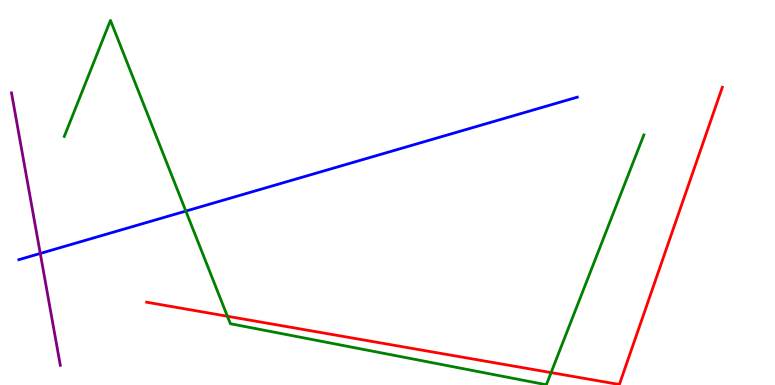[{'lines': ['blue', 'red'], 'intersections': []}, {'lines': ['green', 'red'], 'intersections': [{'x': 2.93, 'y': 1.79}, {'x': 7.11, 'y': 0.322}]}, {'lines': ['purple', 'red'], 'intersections': []}, {'lines': ['blue', 'green'], 'intersections': [{'x': 2.4, 'y': 4.52}]}, {'lines': ['blue', 'purple'], 'intersections': [{'x': 0.52, 'y': 3.42}]}, {'lines': ['green', 'purple'], 'intersections': []}]